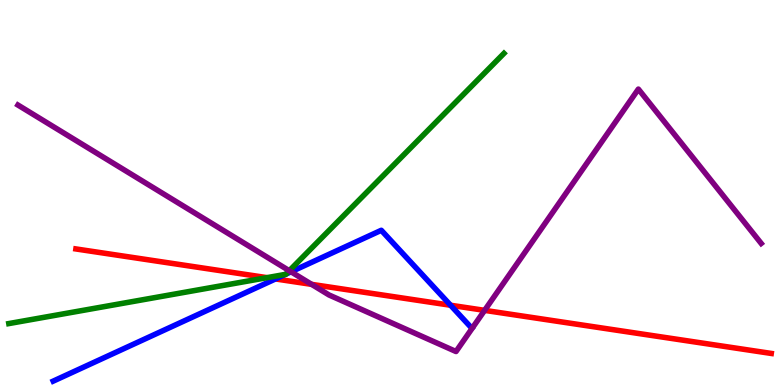[{'lines': ['blue', 'red'], 'intersections': [{'x': 3.55, 'y': 2.75}, {'x': 5.81, 'y': 2.07}]}, {'lines': ['green', 'red'], 'intersections': [{'x': 3.45, 'y': 2.79}]}, {'lines': ['purple', 'red'], 'intersections': [{'x': 4.02, 'y': 2.61}, {'x': 6.25, 'y': 1.94}]}, {'lines': ['blue', 'green'], 'intersections': [{'x': 3.68, 'y': 2.87}, {'x': 3.69, 'y': 2.88}]}, {'lines': ['blue', 'purple'], 'intersections': [{'x': 3.76, 'y': 2.94}]}, {'lines': ['green', 'purple'], 'intersections': [{'x': 3.73, 'y': 2.97}]}]